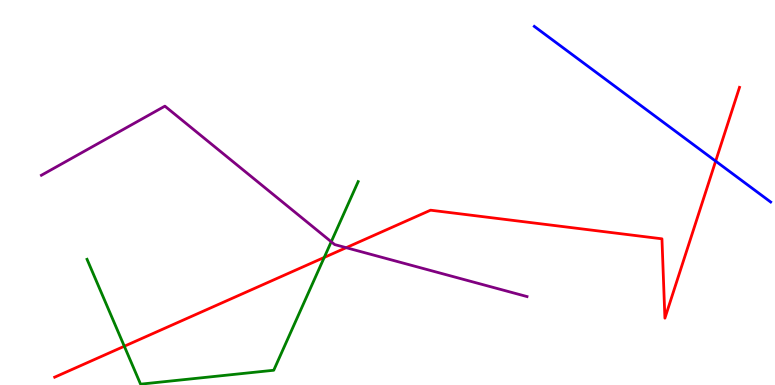[{'lines': ['blue', 'red'], 'intersections': [{'x': 9.23, 'y': 5.81}]}, {'lines': ['green', 'red'], 'intersections': [{'x': 1.6, 'y': 1.01}, {'x': 4.18, 'y': 3.31}]}, {'lines': ['purple', 'red'], 'intersections': [{'x': 4.47, 'y': 3.57}]}, {'lines': ['blue', 'green'], 'intersections': []}, {'lines': ['blue', 'purple'], 'intersections': []}, {'lines': ['green', 'purple'], 'intersections': [{'x': 4.27, 'y': 3.72}]}]